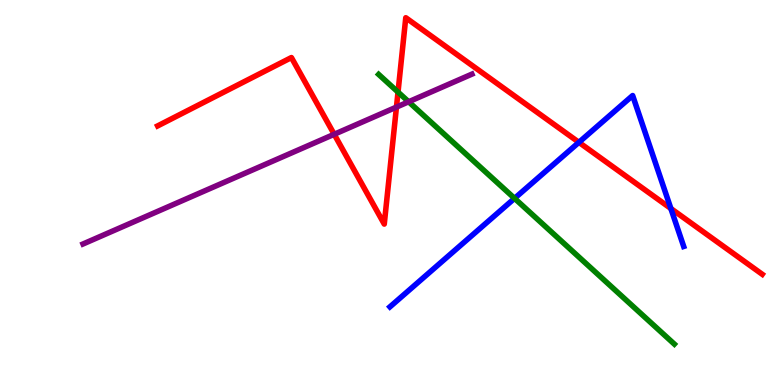[{'lines': ['blue', 'red'], 'intersections': [{'x': 7.47, 'y': 6.3}, {'x': 8.66, 'y': 4.58}]}, {'lines': ['green', 'red'], 'intersections': [{'x': 5.14, 'y': 7.61}]}, {'lines': ['purple', 'red'], 'intersections': [{'x': 4.31, 'y': 6.51}, {'x': 5.12, 'y': 7.22}]}, {'lines': ['blue', 'green'], 'intersections': [{'x': 6.64, 'y': 4.85}]}, {'lines': ['blue', 'purple'], 'intersections': []}, {'lines': ['green', 'purple'], 'intersections': [{'x': 5.27, 'y': 7.36}]}]